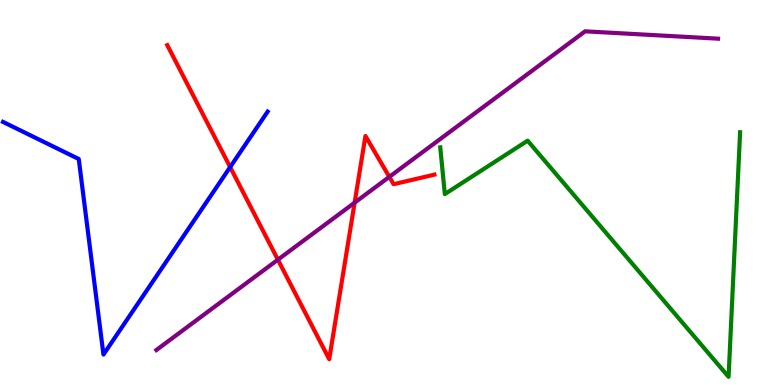[{'lines': ['blue', 'red'], 'intersections': [{'x': 2.97, 'y': 5.66}]}, {'lines': ['green', 'red'], 'intersections': []}, {'lines': ['purple', 'red'], 'intersections': [{'x': 3.59, 'y': 3.25}, {'x': 4.58, 'y': 4.74}, {'x': 5.02, 'y': 5.41}]}, {'lines': ['blue', 'green'], 'intersections': []}, {'lines': ['blue', 'purple'], 'intersections': []}, {'lines': ['green', 'purple'], 'intersections': []}]